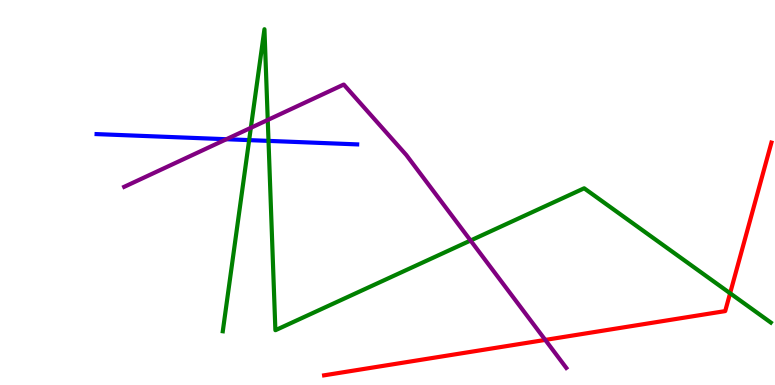[{'lines': ['blue', 'red'], 'intersections': []}, {'lines': ['green', 'red'], 'intersections': [{'x': 9.42, 'y': 2.38}]}, {'lines': ['purple', 'red'], 'intersections': [{'x': 7.04, 'y': 1.17}]}, {'lines': ['blue', 'green'], 'intersections': [{'x': 3.21, 'y': 6.36}, {'x': 3.46, 'y': 6.34}]}, {'lines': ['blue', 'purple'], 'intersections': [{'x': 2.92, 'y': 6.38}]}, {'lines': ['green', 'purple'], 'intersections': [{'x': 3.24, 'y': 6.68}, {'x': 3.45, 'y': 6.88}, {'x': 6.07, 'y': 3.75}]}]